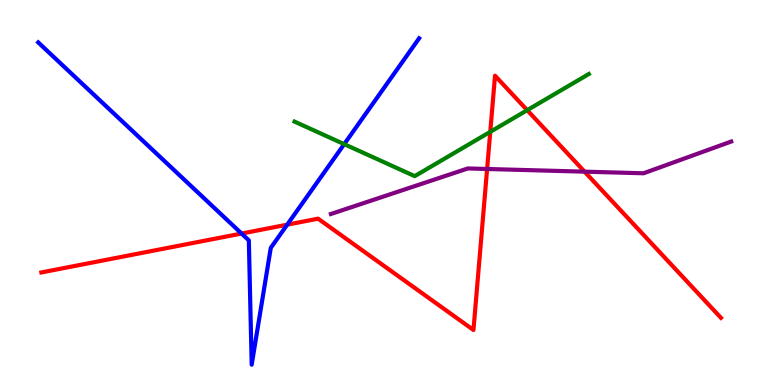[{'lines': ['blue', 'red'], 'intersections': [{'x': 3.12, 'y': 3.93}, {'x': 3.71, 'y': 4.16}]}, {'lines': ['green', 'red'], 'intersections': [{'x': 6.33, 'y': 6.58}, {'x': 6.8, 'y': 7.14}]}, {'lines': ['purple', 'red'], 'intersections': [{'x': 6.29, 'y': 5.61}, {'x': 7.54, 'y': 5.54}]}, {'lines': ['blue', 'green'], 'intersections': [{'x': 4.44, 'y': 6.26}]}, {'lines': ['blue', 'purple'], 'intersections': []}, {'lines': ['green', 'purple'], 'intersections': []}]